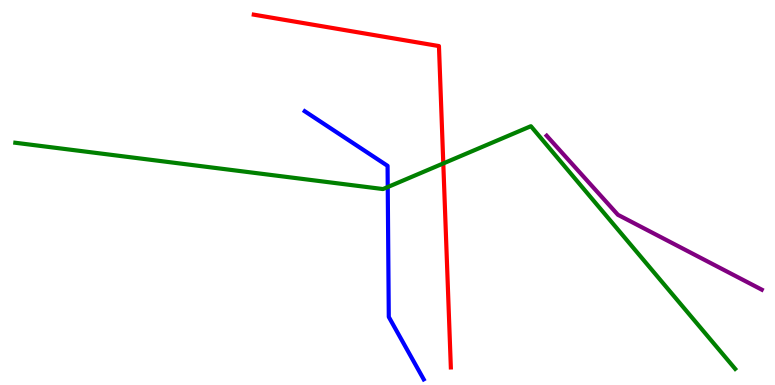[{'lines': ['blue', 'red'], 'intersections': []}, {'lines': ['green', 'red'], 'intersections': [{'x': 5.72, 'y': 5.76}]}, {'lines': ['purple', 'red'], 'intersections': []}, {'lines': ['blue', 'green'], 'intersections': [{'x': 5.0, 'y': 5.14}]}, {'lines': ['blue', 'purple'], 'intersections': []}, {'lines': ['green', 'purple'], 'intersections': []}]